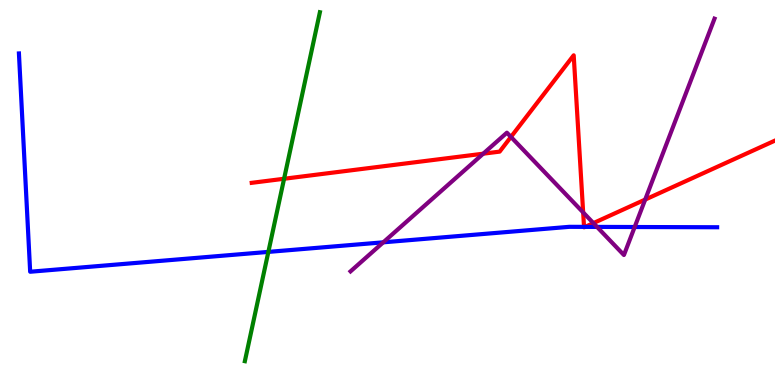[{'lines': ['blue', 'red'], 'intersections': [{'x': 7.54, 'y': 4.11}, {'x': 7.55, 'y': 4.11}]}, {'lines': ['green', 'red'], 'intersections': [{'x': 3.67, 'y': 5.36}]}, {'lines': ['purple', 'red'], 'intersections': [{'x': 6.24, 'y': 6.01}, {'x': 6.59, 'y': 6.44}, {'x': 7.52, 'y': 4.48}, {'x': 7.66, 'y': 4.2}, {'x': 8.32, 'y': 4.82}]}, {'lines': ['blue', 'green'], 'intersections': [{'x': 3.46, 'y': 3.46}]}, {'lines': ['blue', 'purple'], 'intersections': [{'x': 4.95, 'y': 3.71}, {'x': 7.7, 'y': 4.11}, {'x': 8.19, 'y': 4.1}]}, {'lines': ['green', 'purple'], 'intersections': []}]